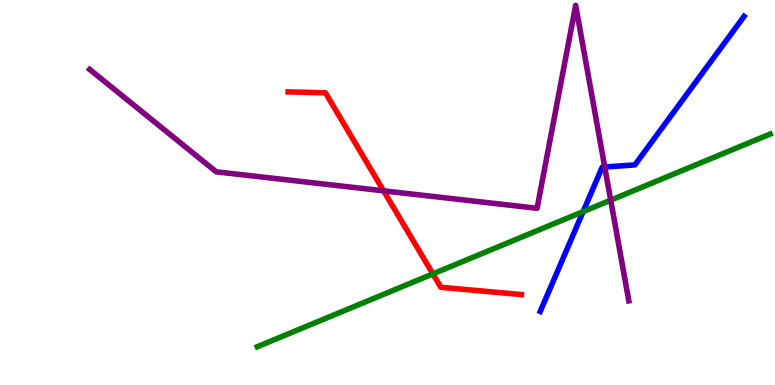[{'lines': ['blue', 'red'], 'intersections': []}, {'lines': ['green', 'red'], 'intersections': [{'x': 5.59, 'y': 2.89}]}, {'lines': ['purple', 'red'], 'intersections': [{'x': 4.95, 'y': 5.04}]}, {'lines': ['blue', 'green'], 'intersections': [{'x': 7.52, 'y': 4.5}]}, {'lines': ['blue', 'purple'], 'intersections': [{'x': 7.8, 'y': 5.66}]}, {'lines': ['green', 'purple'], 'intersections': [{'x': 7.88, 'y': 4.8}]}]